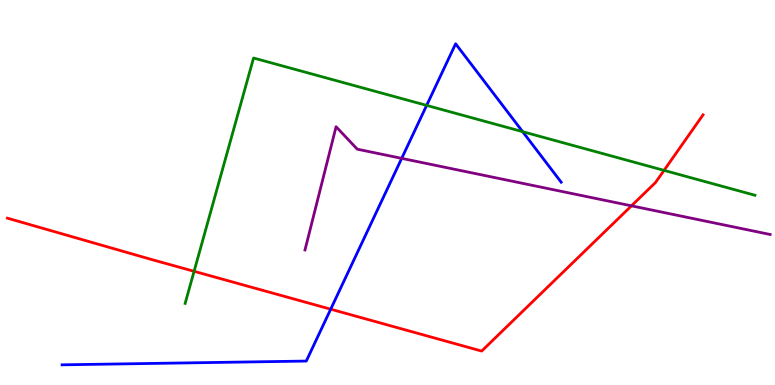[{'lines': ['blue', 'red'], 'intersections': [{'x': 4.27, 'y': 1.97}]}, {'lines': ['green', 'red'], 'intersections': [{'x': 2.5, 'y': 2.95}, {'x': 8.57, 'y': 5.57}]}, {'lines': ['purple', 'red'], 'intersections': [{'x': 8.15, 'y': 4.65}]}, {'lines': ['blue', 'green'], 'intersections': [{'x': 5.51, 'y': 7.26}, {'x': 6.74, 'y': 6.58}]}, {'lines': ['blue', 'purple'], 'intersections': [{'x': 5.18, 'y': 5.89}]}, {'lines': ['green', 'purple'], 'intersections': []}]